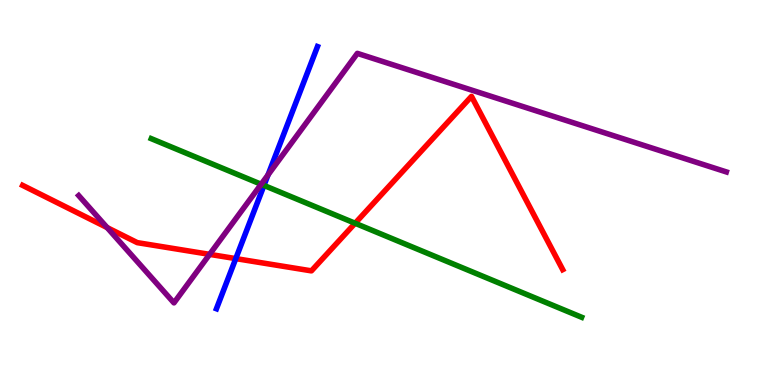[{'lines': ['blue', 'red'], 'intersections': [{'x': 3.04, 'y': 3.28}]}, {'lines': ['green', 'red'], 'intersections': [{'x': 4.58, 'y': 4.2}]}, {'lines': ['purple', 'red'], 'intersections': [{'x': 1.38, 'y': 4.09}, {'x': 2.7, 'y': 3.39}]}, {'lines': ['blue', 'green'], 'intersections': [{'x': 3.41, 'y': 5.18}]}, {'lines': ['blue', 'purple'], 'intersections': [{'x': 3.46, 'y': 5.46}]}, {'lines': ['green', 'purple'], 'intersections': [{'x': 3.37, 'y': 5.21}]}]